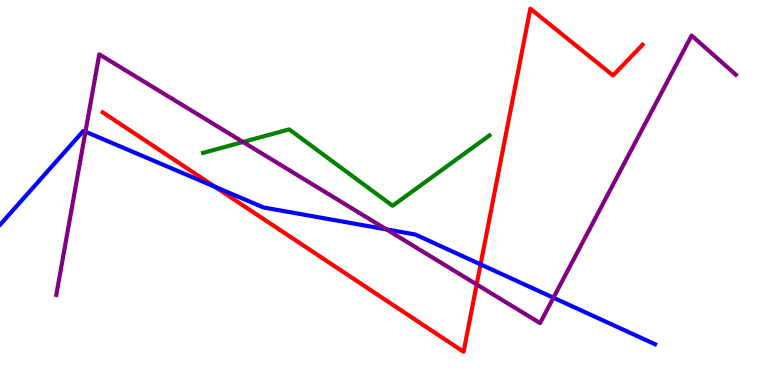[{'lines': ['blue', 'red'], 'intersections': [{'x': 2.77, 'y': 5.15}, {'x': 6.2, 'y': 3.13}]}, {'lines': ['green', 'red'], 'intersections': []}, {'lines': ['purple', 'red'], 'intersections': [{'x': 6.15, 'y': 2.61}]}, {'lines': ['blue', 'green'], 'intersections': []}, {'lines': ['blue', 'purple'], 'intersections': [{'x': 1.1, 'y': 6.58}, {'x': 4.98, 'y': 4.04}, {'x': 7.14, 'y': 2.27}]}, {'lines': ['green', 'purple'], 'intersections': [{'x': 3.14, 'y': 6.31}]}]